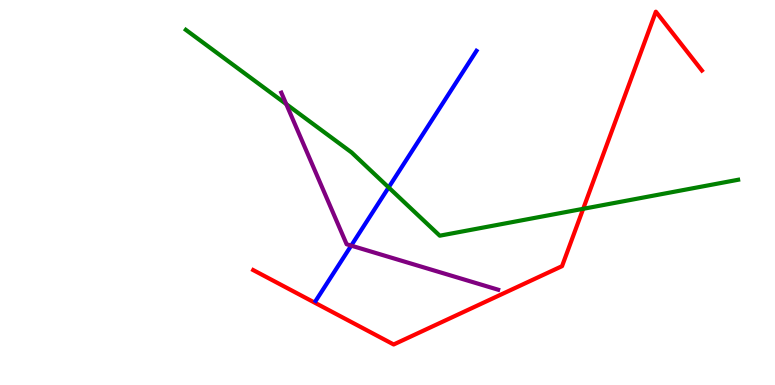[{'lines': ['blue', 'red'], 'intersections': []}, {'lines': ['green', 'red'], 'intersections': [{'x': 7.52, 'y': 4.58}]}, {'lines': ['purple', 'red'], 'intersections': []}, {'lines': ['blue', 'green'], 'intersections': [{'x': 5.01, 'y': 5.13}]}, {'lines': ['blue', 'purple'], 'intersections': [{'x': 4.53, 'y': 3.62}]}, {'lines': ['green', 'purple'], 'intersections': [{'x': 3.69, 'y': 7.3}]}]